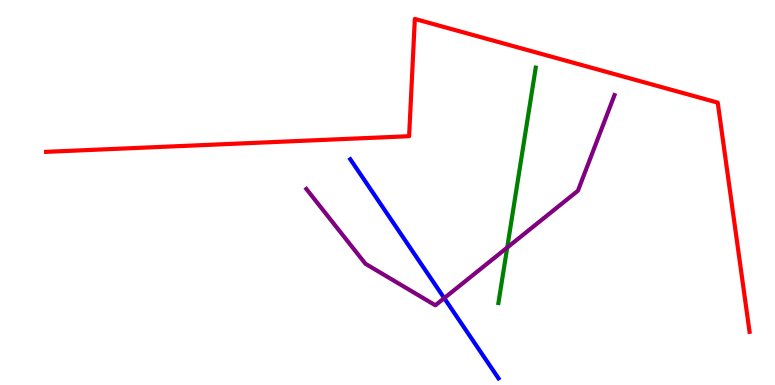[{'lines': ['blue', 'red'], 'intersections': []}, {'lines': ['green', 'red'], 'intersections': []}, {'lines': ['purple', 'red'], 'intersections': []}, {'lines': ['blue', 'green'], 'intersections': []}, {'lines': ['blue', 'purple'], 'intersections': [{'x': 5.73, 'y': 2.26}]}, {'lines': ['green', 'purple'], 'intersections': [{'x': 6.54, 'y': 3.57}]}]